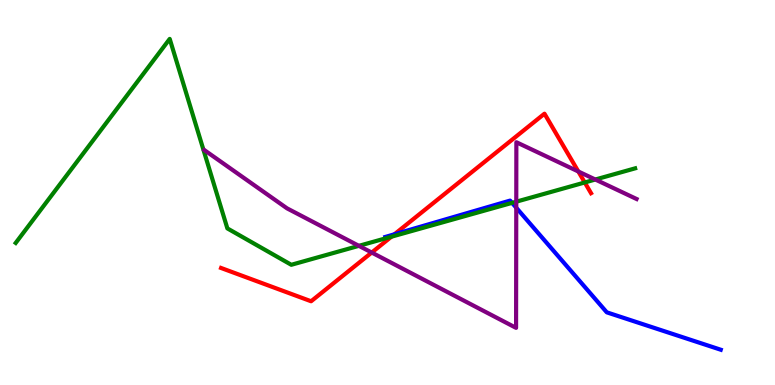[{'lines': ['blue', 'red'], 'intersections': [{'x': 5.09, 'y': 3.91}]}, {'lines': ['green', 'red'], 'intersections': [{'x': 5.05, 'y': 3.85}, {'x': 7.55, 'y': 5.26}]}, {'lines': ['purple', 'red'], 'intersections': [{'x': 4.8, 'y': 3.44}, {'x': 7.46, 'y': 5.55}]}, {'lines': ['blue', 'green'], 'intersections': [{'x': 6.61, 'y': 4.73}]}, {'lines': ['blue', 'purple'], 'intersections': [{'x': 6.66, 'y': 4.6}]}, {'lines': ['green', 'purple'], 'intersections': [{'x': 4.63, 'y': 3.61}, {'x': 6.66, 'y': 4.76}, {'x': 7.68, 'y': 5.34}]}]